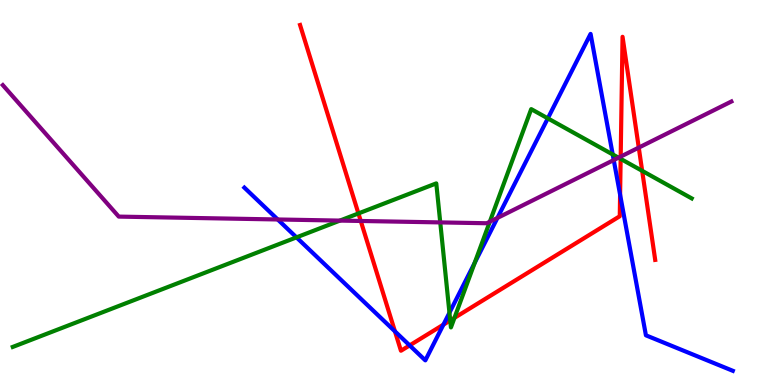[{'lines': ['blue', 'red'], 'intersections': [{'x': 5.1, 'y': 1.39}, {'x': 5.29, 'y': 1.03}, {'x': 5.72, 'y': 1.57}, {'x': 8.0, 'y': 4.94}]}, {'lines': ['green', 'red'], 'intersections': [{'x': 4.62, 'y': 4.46}, {'x': 5.81, 'y': 1.68}, {'x': 5.86, 'y': 1.74}, {'x': 8.01, 'y': 5.87}, {'x': 8.29, 'y': 5.56}]}, {'lines': ['purple', 'red'], 'intersections': [{'x': 4.65, 'y': 4.26}, {'x': 8.01, 'y': 5.93}, {'x': 8.24, 'y': 6.17}]}, {'lines': ['blue', 'green'], 'intersections': [{'x': 3.83, 'y': 3.83}, {'x': 5.8, 'y': 1.88}, {'x': 6.12, 'y': 3.17}, {'x': 7.07, 'y': 6.93}, {'x': 7.91, 'y': 5.99}]}, {'lines': ['blue', 'purple'], 'intersections': [{'x': 3.58, 'y': 4.3}, {'x': 6.42, 'y': 4.34}, {'x': 7.92, 'y': 5.84}]}, {'lines': ['green', 'purple'], 'intersections': [{'x': 4.39, 'y': 4.27}, {'x': 5.68, 'y': 4.22}, {'x': 6.32, 'y': 4.24}, {'x': 7.98, 'y': 5.9}]}]